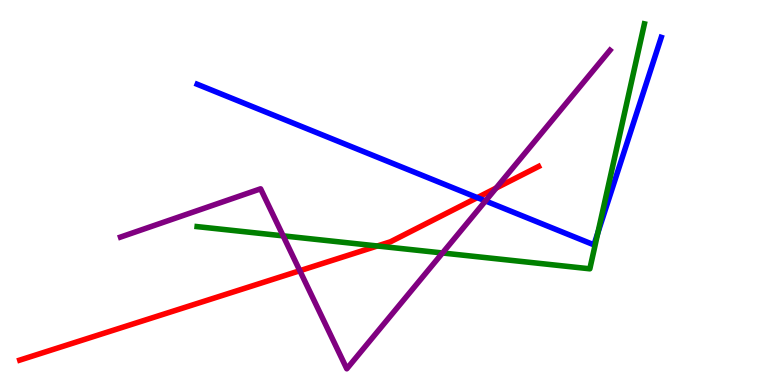[{'lines': ['blue', 'red'], 'intersections': [{'x': 6.16, 'y': 4.87}]}, {'lines': ['green', 'red'], 'intersections': [{'x': 4.87, 'y': 3.61}]}, {'lines': ['purple', 'red'], 'intersections': [{'x': 3.87, 'y': 2.97}, {'x': 6.4, 'y': 5.12}]}, {'lines': ['blue', 'green'], 'intersections': [{'x': 7.71, 'y': 3.96}]}, {'lines': ['blue', 'purple'], 'intersections': [{'x': 6.26, 'y': 4.78}]}, {'lines': ['green', 'purple'], 'intersections': [{'x': 3.65, 'y': 3.87}, {'x': 5.71, 'y': 3.43}]}]